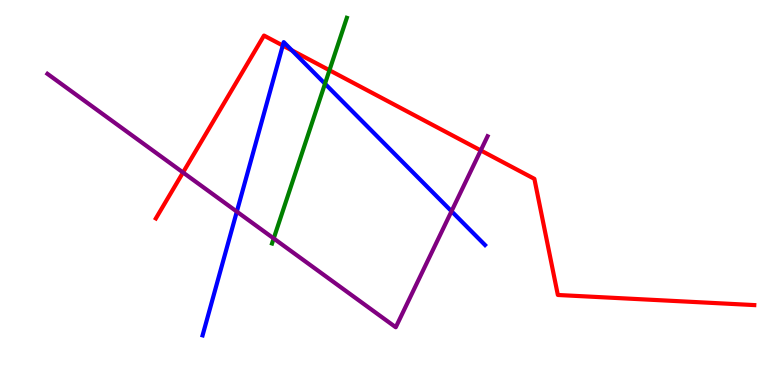[{'lines': ['blue', 'red'], 'intersections': [{'x': 3.65, 'y': 8.82}, {'x': 3.77, 'y': 8.69}]}, {'lines': ['green', 'red'], 'intersections': [{'x': 4.25, 'y': 8.18}]}, {'lines': ['purple', 'red'], 'intersections': [{'x': 2.36, 'y': 5.52}, {'x': 6.2, 'y': 6.09}]}, {'lines': ['blue', 'green'], 'intersections': [{'x': 4.19, 'y': 7.83}]}, {'lines': ['blue', 'purple'], 'intersections': [{'x': 3.06, 'y': 4.5}, {'x': 5.83, 'y': 4.51}]}, {'lines': ['green', 'purple'], 'intersections': [{'x': 3.53, 'y': 3.81}]}]